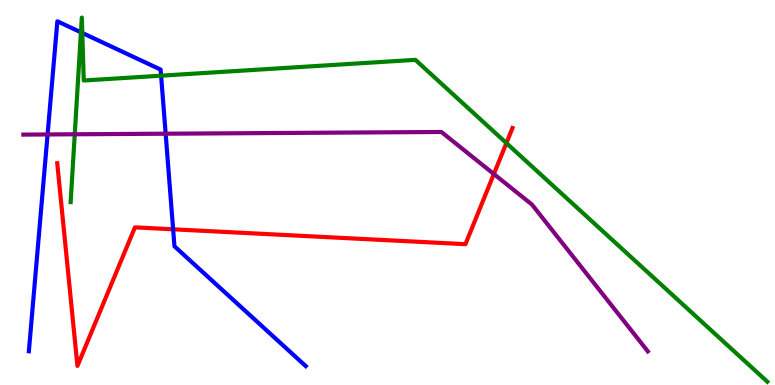[{'lines': ['blue', 'red'], 'intersections': [{'x': 2.23, 'y': 4.04}]}, {'lines': ['green', 'red'], 'intersections': [{'x': 6.53, 'y': 6.28}]}, {'lines': ['purple', 'red'], 'intersections': [{'x': 6.37, 'y': 5.48}]}, {'lines': ['blue', 'green'], 'intersections': [{'x': 1.04, 'y': 9.16}, {'x': 1.06, 'y': 9.14}, {'x': 2.08, 'y': 8.03}]}, {'lines': ['blue', 'purple'], 'intersections': [{'x': 0.614, 'y': 6.51}, {'x': 2.14, 'y': 6.53}]}, {'lines': ['green', 'purple'], 'intersections': [{'x': 0.965, 'y': 6.51}]}]